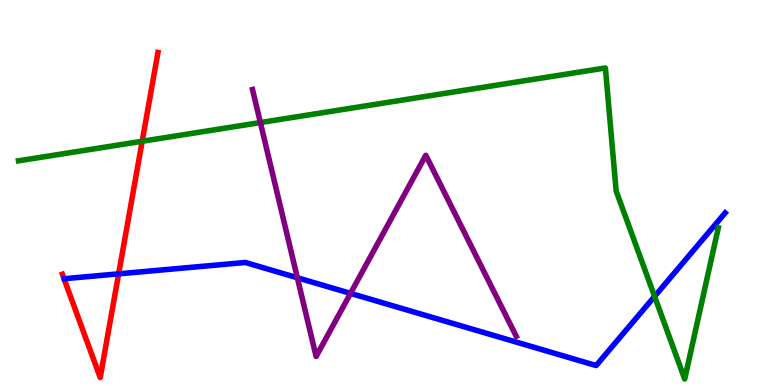[{'lines': ['blue', 'red'], 'intersections': [{'x': 1.53, 'y': 2.89}]}, {'lines': ['green', 'red'], 'intersections': [{'x': 1.83, 'y': 6.33}]}, {'lines': ['purple', 'red'], 'intersections': []}, {'lines': ['blue', 'green'], 'intersections': [{'x': 8.45, 'y': 2.3}]}, {'lines': ['blue', 'purple'], 'intersections': [{'x': 3.84, 'y': 2.79}, {'x': 4.52, 'y': 2.38}]}, {'lines': ['green', 'purple'], 'intersections': [{'x': 3.36, 'y': 6.82}]}]